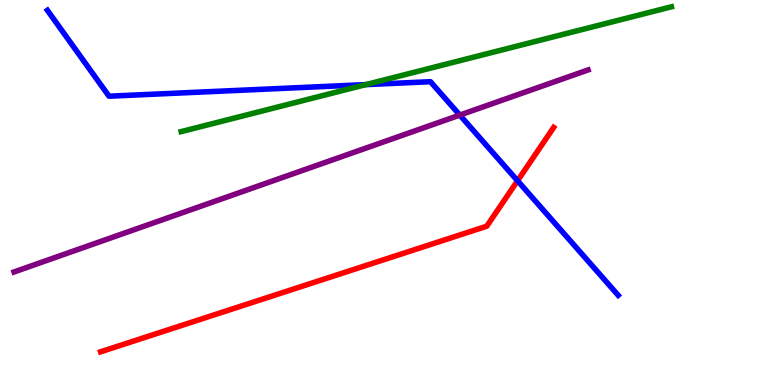[{'lines': ['blue', 'red'], 'intersections': [{'x': 6.68, 'y': 5.3}]}, {'lines': ['green', 'red'], 'intersections': []}, {'lines': ['purple', 'red'], 'intersections': []}, {'lines': ['blue', 'green'], 'intersections': [{'x': 4.72, 'y': 7.8}]}, {'lines': ['blue', 'purple'], 'intersections': [{'x': 5.93, 'y': 7.01}]}, {'lines': ['green', 'purple'], 'intersections': []}]